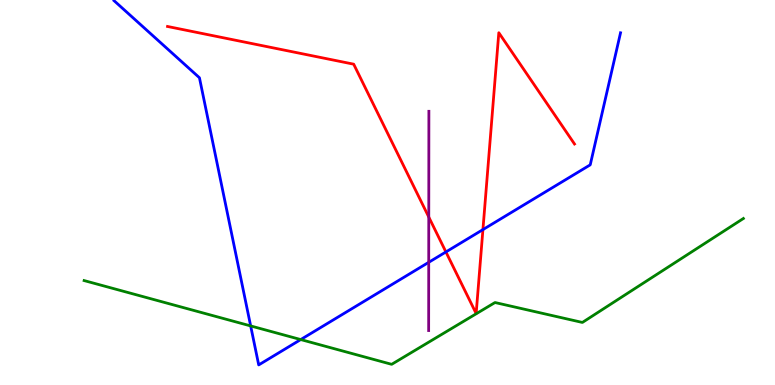[{'lines': ['blue', 'red'], 'intersections': [{'x': 5.75, 'y': 3.46}, {'x': 6.23, 'y': 4.04}]}, {'lines': ['green', 'red'], 'intersections': []}, {'lines': ['purple', 'red'], 'intersections': [{'x': 5.53, 'y': 4.36}]}, {'lines': ['blue', 'green'], 'intersections': [{'x': 3.23, 'y': 1.53}, {'x': 3.88, 'y': 1.18}]}, {'lines': ['blue', 'purple'], 'intersections': [{'x': 5.53, 'y': 3.19}]}, {'lines': ['green', 'purple'], 'intersections': []}]